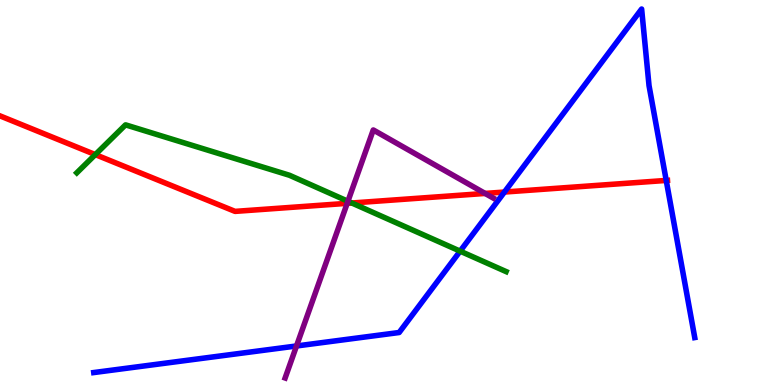[{'lines': ['blue', 'red'], 'intersections': [{'x': 6.51, 'y': 5.01}, {'x': 8.6, 'y': 5.31}]}, {'lines': ['green', 'red'], 'intersections': [{'x': 1.23, 'y': 5.98}, {'x': 4.54, 'y': 4.73}]}, {'lines': ['purple', 'red'], 'intersections': [{'x': 4.48, 'y': 4.72}, {'x': 6.26, 'y': 4.98}]}, {'lines': ['blue', 'green'], 'intersections': [{'x': 5.94, 'y': 3.48}]}, {'lines': ['blue', 'purple'], 'intersections': [{'x': 3.83, 'y': 1.01}]}, {'lines': ['green', 'purple'], 'intersections': [{'x': 4.49, 'y': 4.77}]}]